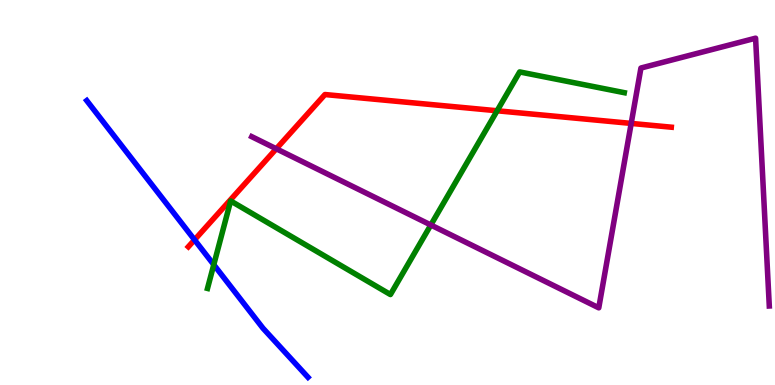[{'lines': ['blue', 'red'], 'intersections': [{'x': 2.51, 'y': 3.77}]}, {'lines': ['green', 'red'], 'intersections': [{'x': 6.41, 'y': 7.12}]}, {'lines': ['purple', 'red'], 'intersections': [{'x': 3.56, 'y': 6.14}, {'x': 8.14, 'y': 6.79}]}, {'lines': ['blue', 'green'], 'intersections': [{'x': 2.76, 'y': 3.12}]}, {'lines': ['blue', 'purple'], 'intersections': []}, {'lines': ['green', 'purple'], 'intersections': [{'x': 5.56, 'y': 4.16}]}]